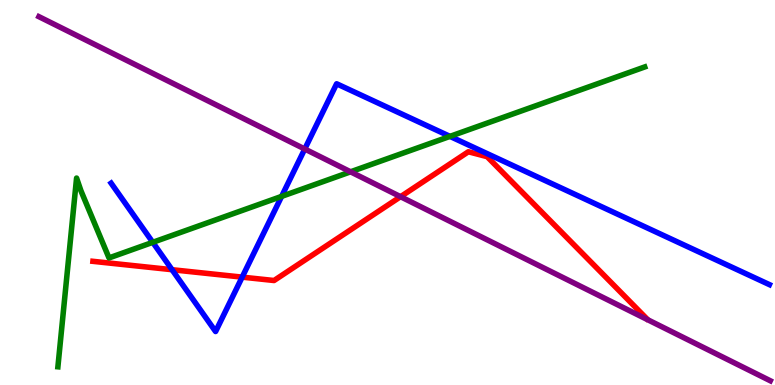[{'lines': ['blue', 'red'], 'intersections': [{'x': 2.22, 'y': 2.99}, {'x': 3.12, 'y': 2.8}]}, {'lines': ['green', 'red'], 'intersections': []}, {'lines': ['purple', 'red'], 'intersections': [{'x': 5.17, 'y': 4.89}]}, {'lines': ['blue', 'green'], 'intersections': [{'x': 1.97, 'y': 3.71}, {'x': 3.63, 'y': 4.9}, {'x': 5.81, 'y': 6.46}]}, {'lines': ['blue', 'purple'], 'intersections': [{'x': 3.93, 'y': 6.13}]}, {'lines': ['green', 'purple'], 'intersections': [{'x': 4.52, 'y': 5.54}]}]